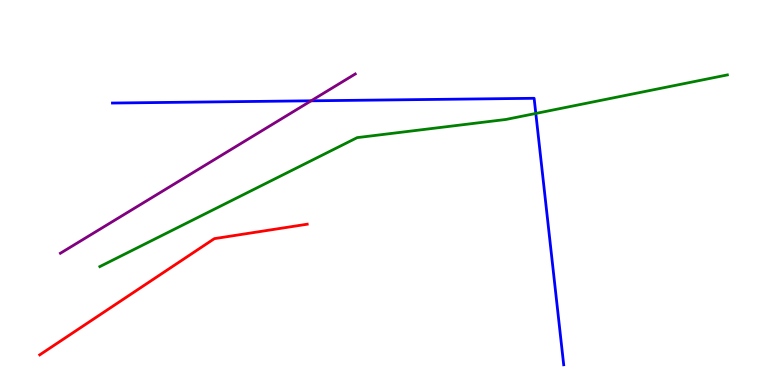[{'lines': ['blue', 'red'], 'intersections': []}, {'lines': ['green', 'red'], 'intersections': []}, {'lines': ['purple', 'red'], 'intersections': []}, {'lines': ['blue', 'green'], 'intersections': [{'x': 6.91, 'y': 7.05}]}, {'lines': ['blue', 'purple'], 'intersections': [{'x': 4.01, 'y': 7.38}]}, {'lines': ['green', 'purple'], 'intersections': []}]